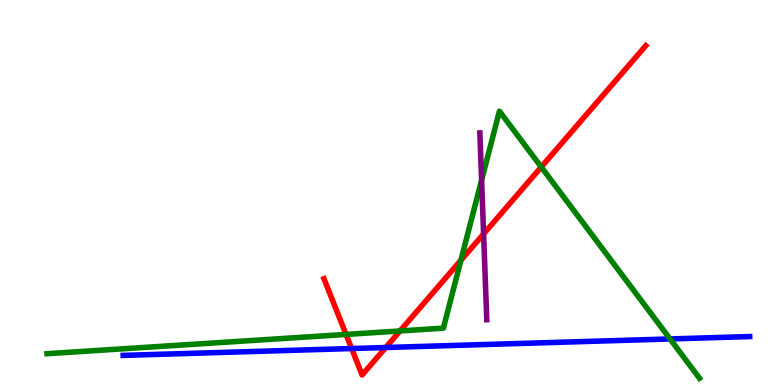[{'lines': ['blue', 'red'], 'intersections': [{'x': 4.54, 'y': 0.947}, {'x': 4.98, 'y': 0.974}]}, {'lines': ['green', 'red'], 'intersections': [{'x': 4.47, 'y': 1.31}, {'x': 5.16, 'y': 1.4}, {'x': 5.95, 'y': 3.24}, {'x': 6.98, 'y': 5.66}]}, {'lines': ['purple', 'red'], 'intersections': [{'x': 6.24, 'y': 3.92}]}, {'lines': ['blue', 'green'], 'intersections': [{'x': 8.65, 'y': 1.2}]}, {'lines': ['blue', 'purple'], 'intersections': []}, {'lines': ['green', 'purple'], 'intersections': [{'x': 6.21, 'y': 5.32}]}]